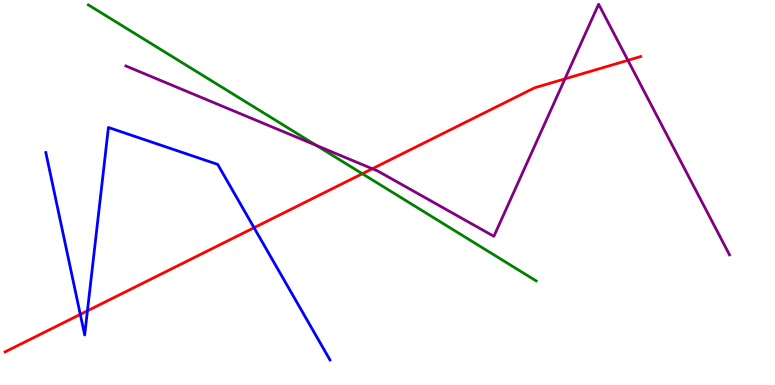[{'lines': ['blue', 'red'], 'intersections': [{'x': 1.04, 'y': 1.83}, {'x': 1.13, 'y': 1.93}, {'x': 3.28, 'y': 4.09}]}, {'lines': ['green', 'red'], 'intersections': [{'x': 4.67, 'y': 5.49}]}, {'lines': ['purple', 'red'], 'intersections': [{'x': 4.8, 'y': 5.62}, {'x': 7.29, 'y': 7.95}, {'x': 8.1, 'y': 8.43}]}, {'lines': ['blue', 'green'], 'intersections': []}, {'lines': ['blue', 'purple'], 'intersections': []}, {'lines': ['green', 'purple'], 'intersections': [{'x': 4.08, 'y': 6.22}]}]